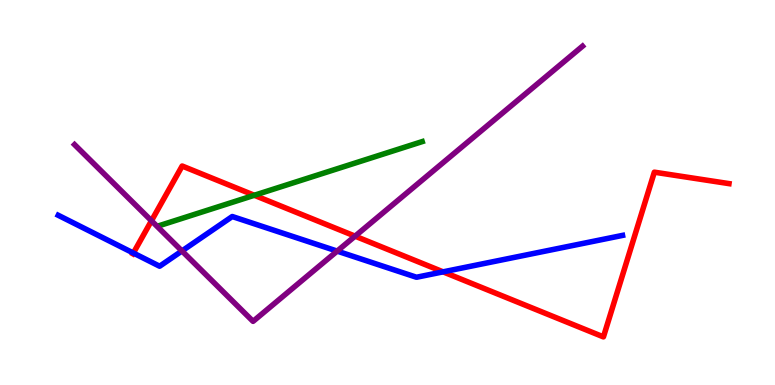[{'lines': ['blue', 'red'], 'intersections': [{'x': 1.72, 'y': 3.43}, {'x': 5.72, 'y': 2.94}]}, {'lines': ['green', 'red'], 'intersections': [{'x': 3.28, 'y': 4.93}]}, {'lines': ['purple', 'red'], 'intersections': [{'x': 1.95, 'y': 4.27}, {'x': 4.58, 'y': 3.87}]}, {'lines': ['blue', 'green'], 'intersections': []}, {'lines': ['blue', 'purple'], 'intersections': [{'x': 2.35, 'y': 3.48}, {'x': 4.35, 'y': 3.48}]}, {'lines': ['green', 'purple'], 'intersections': []}]